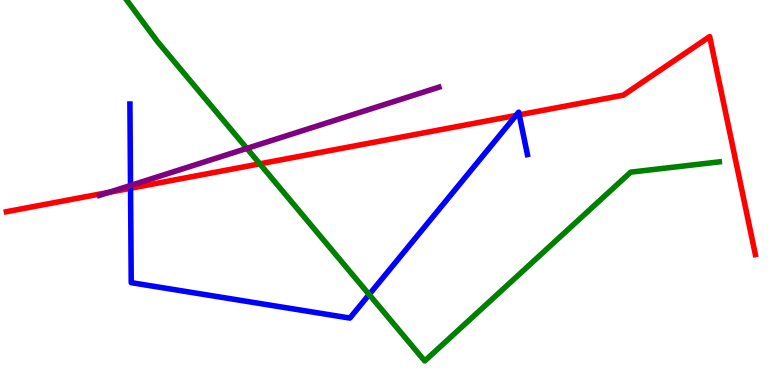[{'lines': ['blue', 'red'], 'intersections': [{'x': 1.68, 'y': 5.11}, {'x': 6.66, 'y': 7.0}, {'x': 6.7, 'y': 7.02}]}, {'lines': ['green', 'red'], 'intersections': [{'x': 3.35, 'y': 5.74}]}, {'lines': ['purple', 'red'], 'intersections': [{'x': 1.41, 'y': 5.0}]}, {'lines': ['blue', 'green'], 'intersections': [{'x': 4.76, 'y': 2.35}]}, {'lines': ['blue', 'purple'], 'intersections': [{'x': 1.68, 'y': 5.18}]}, {'lines': ['green', 'purple'], 'intersections': [{'x': 3.19, 'y': 6.15}]}]